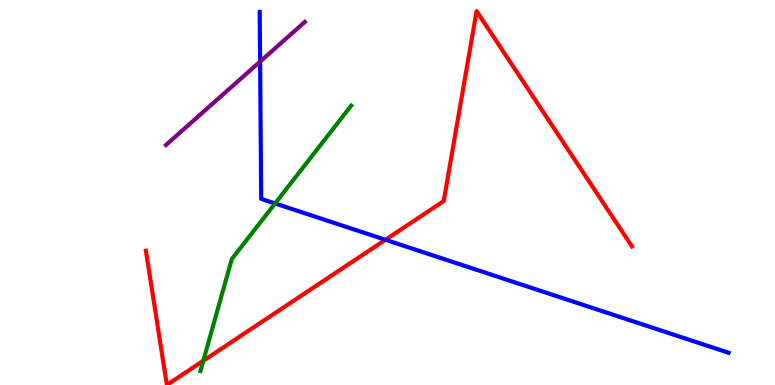[{'lines': ['blue', 'red'], 'intersections': [{'x': 4.97, 'y': 3.77}]}, {'lines': ['green', 'red'], 'intersections': [{'x': 2.62, 'y': 0.631}]}, {'lines': ['purple', 'red'], 'intersections': []}, {'lines': ['blue', 'green'], 'intersections': [{'x': 3.55, 'y': 4.72}]}, {'lines': ['blue', 'purple'], 'intersections': [{'x': 3.36, 'y': 8.4}]}, {'lines': ['green', 'purple'], 'intersections': []}]